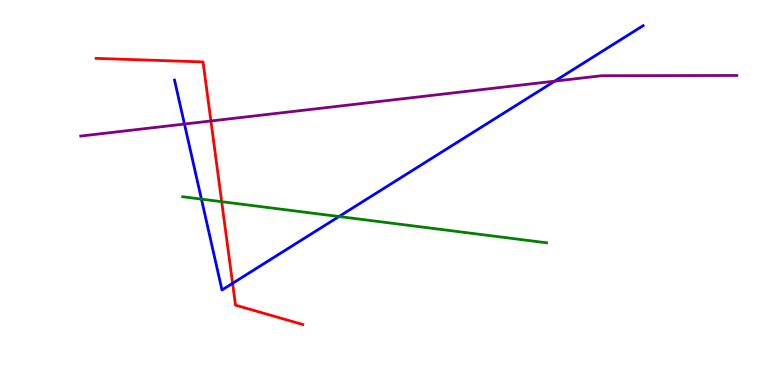[{'lines': ['blue', 'red'], 'intersections': [{'x': 3.0, 'y': 2.64}]}, {'lines': ['green', 'red'], 'intersections': [{'x': 2.86, 'y': 4.76}]}, {'lines': ['purple', 'red'], 'intersections': [{'x': 2.72, 'y': 6.86}]}, {'lines': ['blue', 'green'], 'intersections': [{'x': 2.6, 'y': 4.83}, {'x': 4.37, 'y': 4.38}]}, {'lines': ['blue', 'purple'], 'intersections': [{'x': 2.38, 'y': 6.78}, {'x': 7.16, 'y': 7.89}]}, {'lines': ['green', 'purple'], 'intersections': []}]